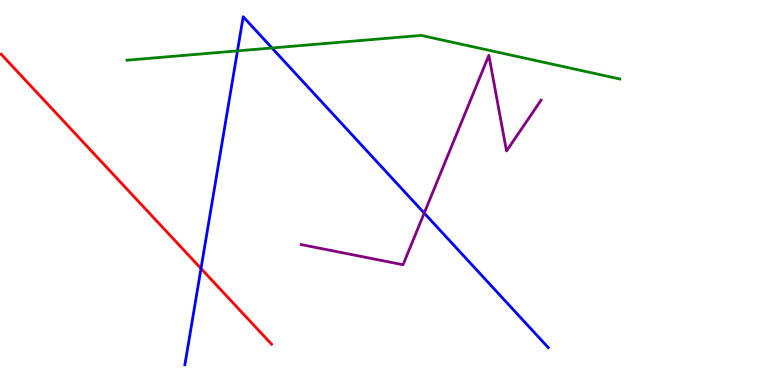[{'lines': ['blue', 'red'], 'intersections': [{'x': 2.59, 'y': 3.03}]}, {'lines': ['green', 'red'], 'intersections': []}, {'lines': ['purple', 'red'], 'intersections': []}, {'lines': ['blue', 'green'], 'intersections': [{'x': 3.06, 'y': 8.68}, {'x': 3.51, 'y': 8.75}]}, {'lines': ['blue', 'purple'], 'intersections': [{'x': 5.47, 'y': 4.47}]}, {'lines': ['green', 'purple'], 'intersections': []}]